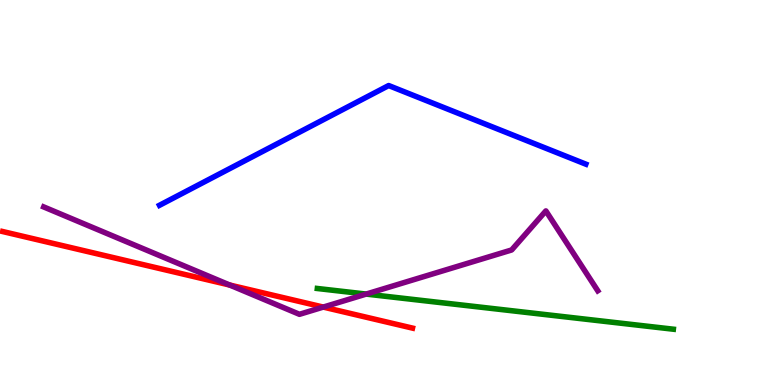[{'lines': ['blue', 'red'], 'intersections': []}, {'lines': ['green', 'red'], 'intersections': []}, {'lines': ['purple', 'red'], 'intersections': [{'x': 2.96, 'y': 2.6}, {'x': 4.17, 'y': 2.02}]}, {'lines': ['blue', 'green'], 'intersections': []}, {'lines': ['blue', 'purple'], 'intersections': []}, {'lines': ['green', 'purple'], 'intersections': [{'x': 4.72, 'y': 2.36}]}]